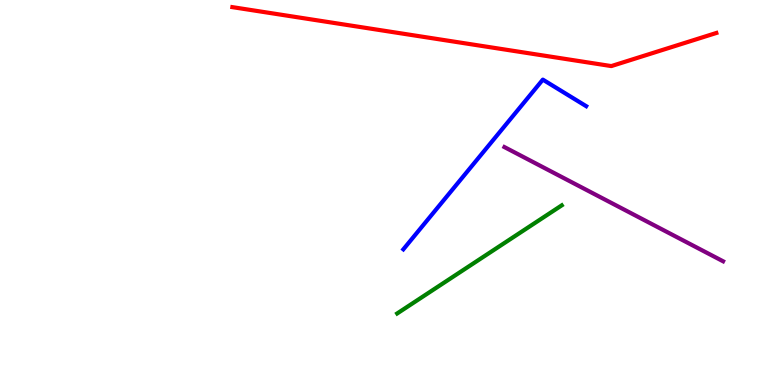[{'lines': ['blue', 'red'], 'intersections': []}, {'lines': ['green', 'red'], 'intersections': []}, {'lines': ['purple', 'red'], 'intersections': []}, {'lines': ['blue', 'green'], 'intersections': []}, {'lines': ['blue', 'purple'], 'intersections': []}, {'lines': ['green', 'purple'], 'intersections': []}]